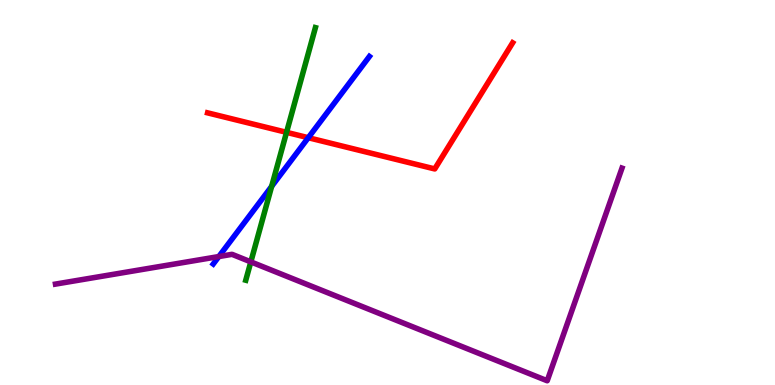[{'lines': ['blue', 'red'], 'intersections': [{'x': 3.98, 'y': 6.42}]}, {'lines': ['green', 'red'], 'intersections': [{'x': 3.7, 'y': 6.56}]}, {'lines': ['purple', 'red'], 'intersections': []}, {'lines': ['blue', 'green'], 'intersections': [{'x': 3.51, 'y': 5.16}]}, {'lines': ['blue', 'purple'], 'intersections': [{'x': 2.82, 'y': 3.34}]}, {'lines': ['green', 'purple'], 'intersections': [{'x': 3.24, 'y': 3.2}]}]